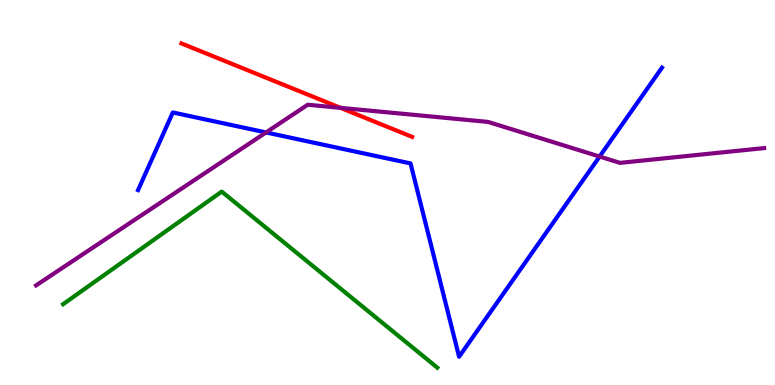[{'lines': ['blue', 'red'], 'intersections': []}, {'lines': ['green', 'red'], 'intersections': []}, {'lines': ['purple', 'red'], 'intersections': [{'x': 4.39, 'y': 7.2}]}, {'lines': ['blue', 'green'], 'intersections': []}, {'lines': ['blue', 'purple'], 'intersections': [{'x': 3.43, 'y': 6.56}, {'x': 7.74, 'y': 5.93}]}, {'lines': ['green', 'purple'], 'intersections': []}]